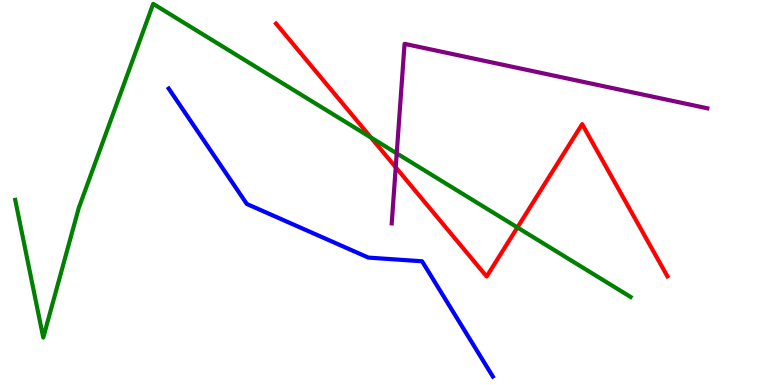[{'lines': ['blue', 'red'], 'intersections': []}, {'lines': ['green', 'red'], 'intersections': [{'x': 4.79, 'y': 6.43}, {'x': 6.68, 'y': 4.09}]}, {'lines': ['purple', 'red'], 'intersections': [{'x': 5.11, 'y': 5.65}]}, {'lines': ['blue', 'green'], 'intersections': []}, {'lines': ['blue', 'purple'], 'intersections': []}, {'lines': ['green', 'purple'], 'intersections': [{'x': 5.12, 'y': 6.02}]}]